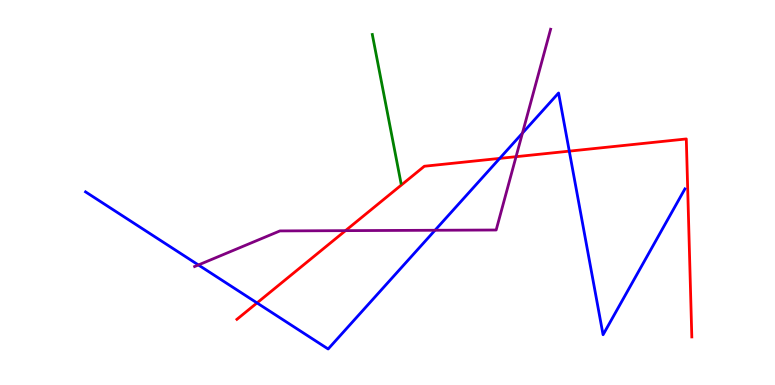[{'lines': ['blue', 'red'], 'intersections': [{'x': 3.32, 'y': 2.13}, {'x': 6.45, 'y': 5.89}, {'x': 7.35, 'y': 6.07}]}, {'lines': ['green', 'red'], 'intersections': []}, {'lines': ['purple', 'red'], 'intersections': [{'x': 4.46, 'y': 4.01}, {'x': 6.66, 'y': 5.93}]}, {'lines': ['blue', 'green'], 'intersections': []}, {'lines': ['blue', 'purple'], 'intersections': [{'x': 2.56, 'y': 3.12}, {'x': 5.61, 'y': 4.02}, {'x': 6.74, 'y': 6.54}]}, {'lines': ['green', 'purple'], 'intersections': []}]